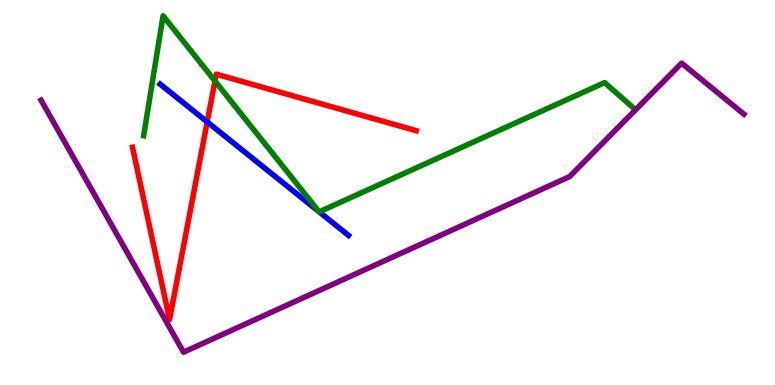[{'lines': ['blue', 'red'], 'intersections': [{'x': 2.67, 'y': 6.83}]}, {'lines': ['green', 'red'], 'intersections': [{'x': 2.77, 'y': 7.9}]}, {'lines': ['purple', 'red'], 'intersections': []}, {'lines': ['blue', 'green'], 'intersections': [{'x': 4.12, 'y': 4.5}, {'x': 4.12, 'y': 4.5}]}, {'lines': ['blue', 'purple'], 'intersections': []}, {'lines': ['green', 'purple'], 'intersections': []}]